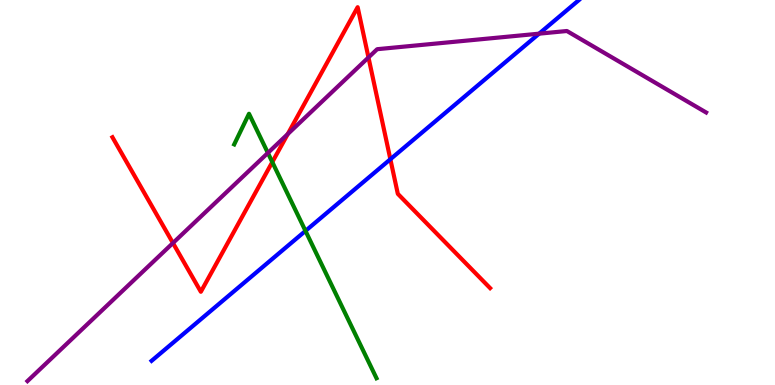[{'lines': ['blue', 'red'], 'intersections': [{'x': 5.04, 'y': 5.86}]}, {'lines': ['green', 'red'], 'intersections': [{'x': 3.51, 'y': 5.79}]}, {'lines': ['purple', 'red'], 'intersections': [{'x': 2.23, 'y': 3.69}, {'x': 3.71, 'y': 6.52}, {'x': 4.75, 'y': 8.51}]}, {'lines': ['blue', 'green'], 'intersections': [{'x': 3.94, 'y': 4.0}]}, {'lines': ['blue', 'purple'], 'intersections': [{'x': 6.96, 'y': 9.13}]}, {'lines': ['green', 'purple'], 'intersections': [{'x': 3.46, 'y': 6.03}]}]